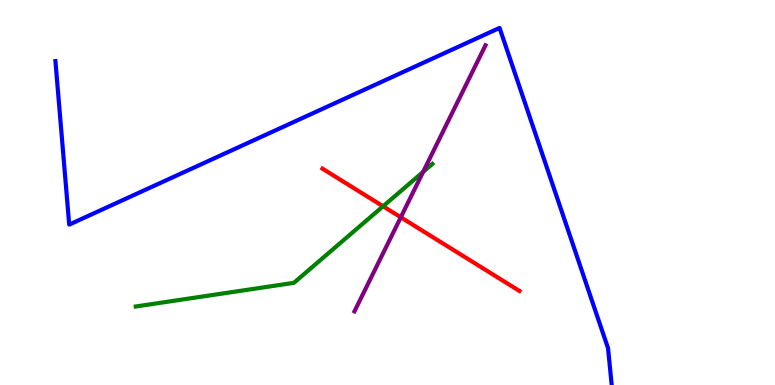[{'lines': ['blue', 'red'], 'intersections': []}, {'lines': ['green', 'red'], 'intersections': [{'x': 4.94, 'y': 4.64}]}, {'lines': ['purple', 'red'], 'intersections': [{'x': 5.17, 'y': 4.36}]}, {'lines': ['blue', 'green'], 'intersections': []}, {'lines': ['blue', 'purple'], 'intersections': []}, {'lines': ['green', 'purple'], 'intersections': [{'x': 5.46, 'y': 5.54}]}]